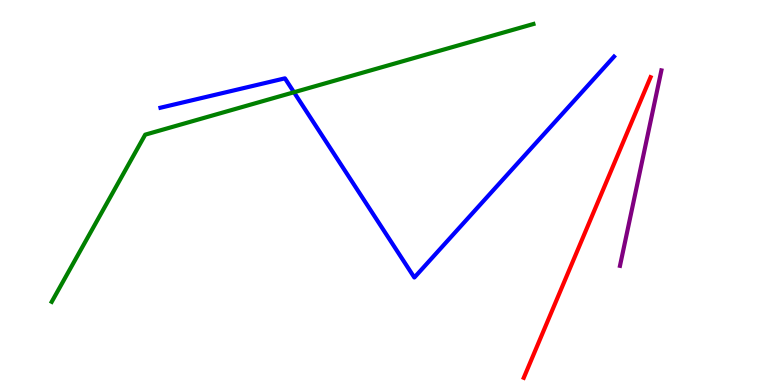[{'lines': ['blue', 'red'], 'intersections': []}, {'lines': ['green', 'red'], 'intersections': []}, {'lines': ['purple', 'red'], 'intersections': []}, {'lines': ['blue', 'green'], 'intersections': [{'x': 3.79, 'y': 7.6}]}, {'lines': ['blue', 'purple'], 'intersections': []}, {'lines': ['green', 'purple'], 'intersections': []}]